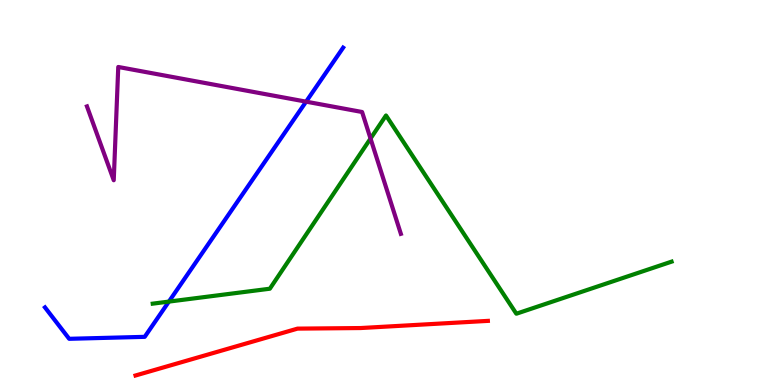[{'lines': ['blue', 'red'], 'intersections': []}, {'lines': ['green', 'red'], 'intersections': []}, {'lines': ['purple', 'red'], 'intersections': []}, {'lines': ['blue', 'green'], 'intersections': [{'x': 2.18, 'y': 2.17}]}, {'lines': ['blue', 'purple'], 'intersections': [{'x': 3.95, 'y': 7.36}]}, {'lines': ['green', 'purple'], 'intersections': [{'x': 4.78, 'y': 6.4}]}]